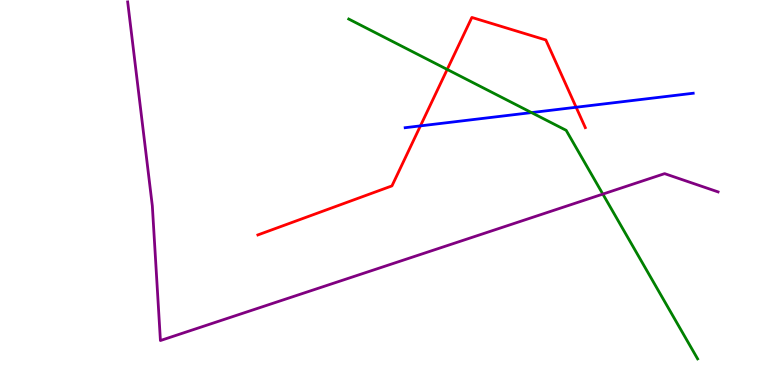[{'lines': ['blue', 'red'], 'intersections': [{'x': 5.42, 'y': 6.73}, {'x': 7.43, 'y': 7.21}]}, {'lines': ['green', 'red'], 'intersections': [{'x': 5.77, 'y': 8.2}]}, {'lines': ['purple', 'red'], 'intersections': []}, {'lines': ['blue', 'green'], 'intersections': [{'x': 6.86, 'y': 7.08}]}, {'lines': ['blue', 'purple'], 'intersections': []}, {'lines': ['green', 'purple'], 'intersections': [{'x': 7.78, 'y': 4.96}]}]